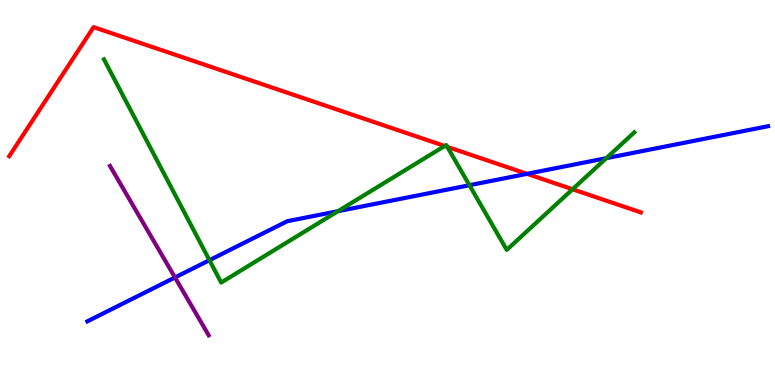[{'lines': ['blue', 'red'], 'intersections': [{'x': 6.8, 'y': 5.48}]}, {'lines': ['green', 'red'], 'intersections': [{'x': 5.74, 'y': 6.21}, {'x': 5.77, 'y': 6.19}, {'x': 7.39, 'y': 5.08}]}, {'lines': ['purple', 'red'], 'intersections': []}, {'lines': ['blue', 'green'], 'intersections': [{'x': 2.7, 'y': 3.24}, {'x': 4.36, 'y': 4.51}, {'x': 6.06, 'y': 5.19}, {'x': 7.82, 'y': 5.89}]}, {'lines': ['blue', 'purple'], 'intersections': [{'x': 2.26, 'y': 2.79}]}, {'lines': ['green', 'purple'], 'intersections': []}]